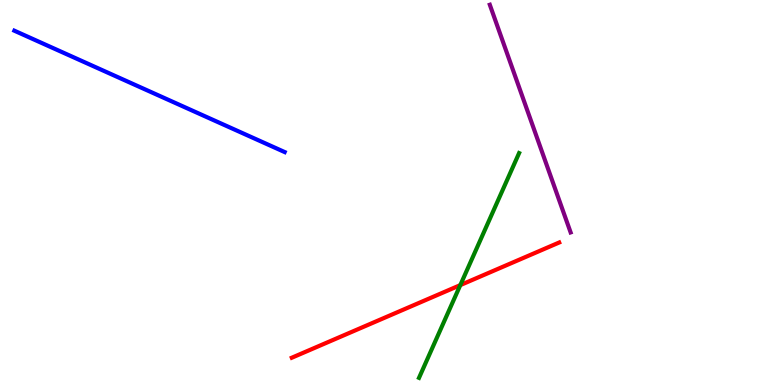[{'lines': ['blue', 'red'], 'intersections': []}, {'lines': ['green', 'red'], 'intersections': [{'x': 5.94, 'y': 2.59}]}, {'lines': ['purple', 'red'], 'intersections': []}, {'lines': ['blue', 'green'], 'intersections': []}, {'lines': ['blue', 'purple'], 'intersections': []}, {'lines': ['green', 'purple'], 'intersections': []}]